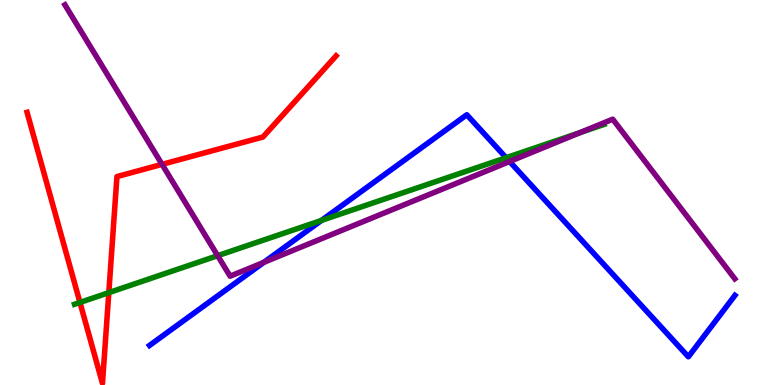[{'lines': ['blue', 'red'], 'intersections': []}, {'lines': ['green', 'red'], 'intersections': [{'x': 1.03, 'y': 2.14}, {'x': 1.4, 'y': 2.4}]}, {'lines': ['purple', 'red'], 'intersections': [{'x': 2.09, 'y': 5.73}]}, {'lines': ['blue', 'green'], 'intersections': [{'x': 4.15, 'y': 4.27}, {'x': 6.53, 'y': 5.9}]}, {'lines': ['blue', 'purple'], 'intersections': [{'x': 3.4, 'y': 3.19}, {'x': 6.58, 'y': 5.8}]}, {'lines': ['green', 'purple'], 'intersections': [{'x': 2.81, 'y': 3.36}, {'x': 7.48, 'y': 6.55}]}]